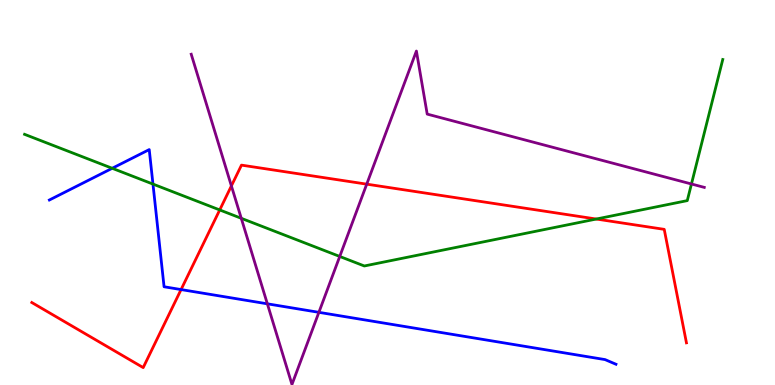[{'lines': ['blue', 'red'], 'intersections': [{'x': 2.34, 'y': 2.48}]}, {'lines': ['green', 'red'], 'intersections': [{'x': 2.84, 'y': 4.55}, {'x': 7.69, 'y': 4.31}]}, {'lines': ['purple', 'red'], 'intersections': [{'x': 2.99, 'y': 5.17}, {'x': 4.73, 'y': 5.22}]}, {'lines': ['blue', 'green'], 'intersections': [{'x': 1.45, 'y': 5.63}, {'x': 1.97, 'y': 5.22}]}, {'lines': ['blue', 'purple'], 'intersections': [{'x': 3.45, 'y': 2.11}, {'x': 4.11, 'y': 1.89}]}, {'lines': ['green', 'purple'], 'intersections': [{'x': 3.11, 'y': 4.33}, {'x': 4.38, 'y': 3.34}, {'x': 8.92, 'y': 5.22}]}]